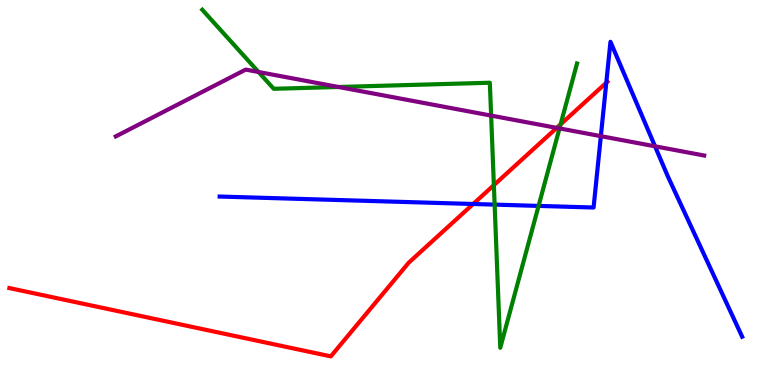[{'lines': ['blue', 'red'], 'intersections': [{'x': 6.11, 'y': 4.7}, {'x': 7.82, 'y': 7.85}]}, {'lines': ['green', 'red'], 'intersections': [{'x': 6.37, 'y': 5.19}, {'x': 7.23, 'y': 6.77}]}, {'lines': ['purple', 'red'], 'intersections': [{'x': 7.18, 'y': 6.68}]}, {'lines': ['blue', 'green'], 'intersections': [{'x': 6.38, 'y': 4.69}, {'x': 6.95, 'y': 4.65}]}, {'lines': ['blue', 'purple'], 'intersections': [{'x': 7.75, 'y': 6.46}, {'x': 8.45, 'y': 6.2}]}, {'lines': ['green', 'purple'], 'intersections': [{'x': 3.34, 'y': 8.13}, {'x': 4.37, 'y': 7.74}, {'x': 6.34, 'y': 7.0}, {'x': 7.22, 'y': 6.66}]}]